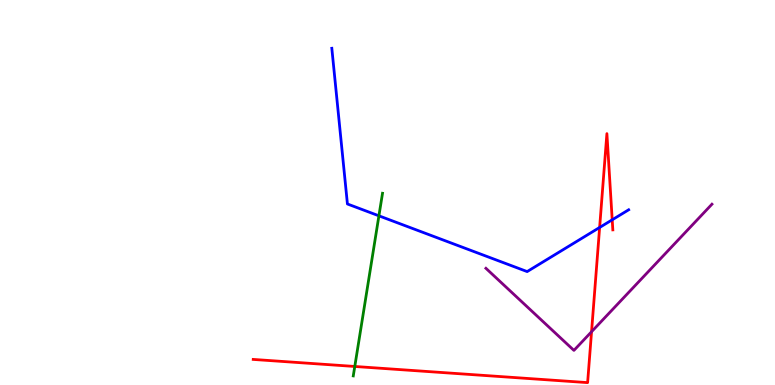[{'lines': ['blue', 'red'], 'intersections': [{'x': 7.74, 'y': 4.09}, {'x': 7.9, 'y': 4.29}]}, {'lines': ['green', 'red'], 'intersections': [{'x': 4.58, 'y': 0.481}]}, {'lines': ['purple', 'red'], 'intersections': [{'x': 7.63, 'y': 1.38}]}, {'lines': ['blue', 'green'], 'intersections': [{'x': 4.89, 'y': 4.39}]}, {'lines': ['blue', 'purple'], 'intersections': []}, {'lines': ['green', 'purple'], 'intersections': []}]